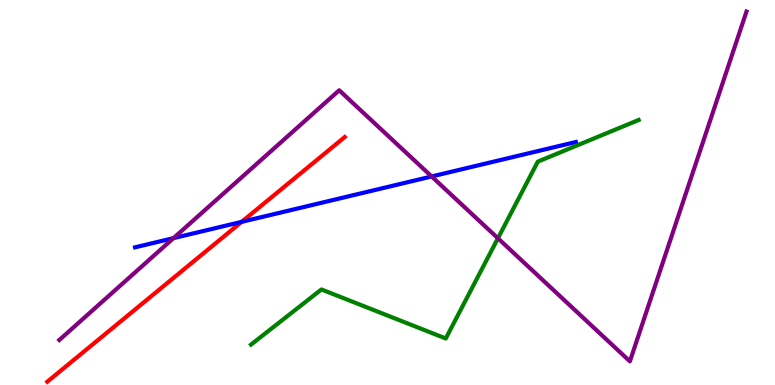[{'lines': ['blue', 'red'], 'intersections': [{'x': 3.12, 'y': 4.24}]}, {'lines': ['green', 'red'], 'intersections': []}, {'lines': ['purple', 'red'], 'intersections': []}, {'lines': ['blue', 'green'], 'intersections': []}, {'lines': ['blue', 'purple'], 'intersections': [{'x': 2.24, 'y': 3.81}, {'x': 5.57, 'y': 5.42}]}, {'lines': ['green', 'purple'], 'intersections': [{'x': 6.42, 'y': 3.81}]}]